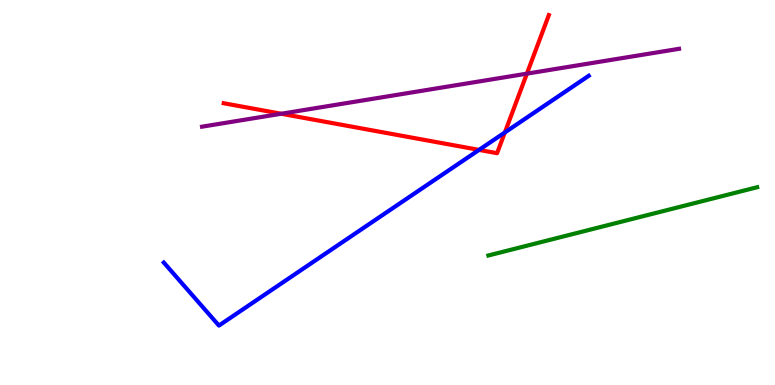[{'lines': ['blue', 'red'], 'intersections': [{'x': 6.18, 'y': 6.11}, {'x': 6.51, 'y': 6.56}]}, {'lines': ['green', 'red'], 'intersections': []}, {'lines': ['purple', 'red'], 'intersections': [{'x': 3.63, 'y': 7.05}, {'x': 6.8, 'y': 8.09}]}, {'lines': ['blue', 'green'], 'intersections': []}, {'lines': ['blue', 'purple'], 'intersections': []}, {'lines': ['green', 'purple'], 'intersections': []}]